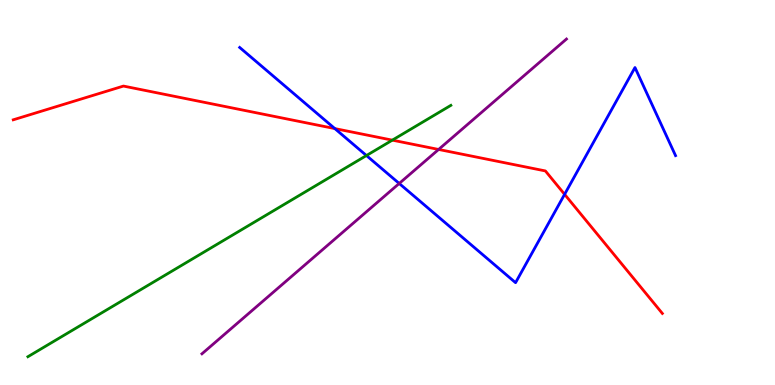[{'lines': ['blue', 'red'], 'intersections': [{'x': 4.32, 'y': 6.66}, {'x': 7.29, 'y': 4.95}]}, {'lines': ['green', 'red'], 'intersections': [{'x': 5.06, 'y': 6.36}]}, {'lines': ['purple', 'red'], 'intersections': [{'x': 5.66, 'y': 6.12}]}, {'lines': ['blue', 'green'], 'intersections': [{'x': 4.73, 'y': 5.96}]}, {'lines': ['blue', 'purple'], 'intersections': [{'x': 5.15, 'y': 5.23}]}, {'lines': ['green', 'purple'], 'intersections': []}]